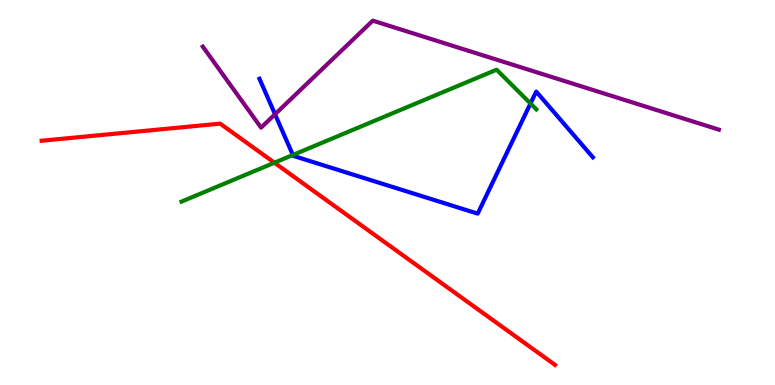[{'lines': ['blue', 'red'], 'intersections': []}, {'lines': ['green', 'red'], 'intersections': [{'x': 3.54, 'y': 5.77}]}, {'lines': ['purple', 'red'], 'intersections': []}, {'lines': ['blue', 'green'], 'intersections': [{'x': 3.78, 'y': 5.97}, {'x': 6.85, 'y': 7.31}]}, {'lines': ['blue', 'purple'], 'intersections': [{'x': 3.55, 'y': 7.03}]}, {'lines': ['green', 'purple'], 'intersections': []}]